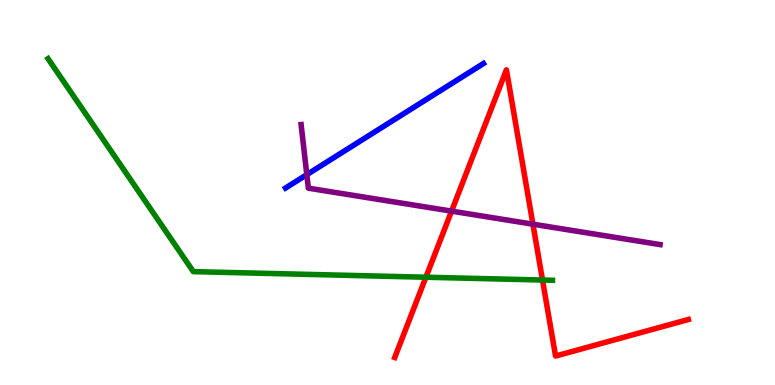[{'lines': ['blue', 'red'], 'intersections': []}, {'lines': ['green', 'red'], 'intersections': [{'x': 5.5, 'y': 2.8}, {'x': 7.0, 'y': 2.73}]}, {'lines': ['purple', 'red'], 'intersections': [{'x': 5.83, 'y': 4.52}, {'x': 6.88, 'y': 4.18}]}, {'lines': ['blue', 'green'], 'intersections': []}, {'lines': ['blue', 'purple'], 'intersections': [{'x': 3.96, 'y': 5.46}]}, {'lines': ['green', 'purple'], 'intersections': []}]